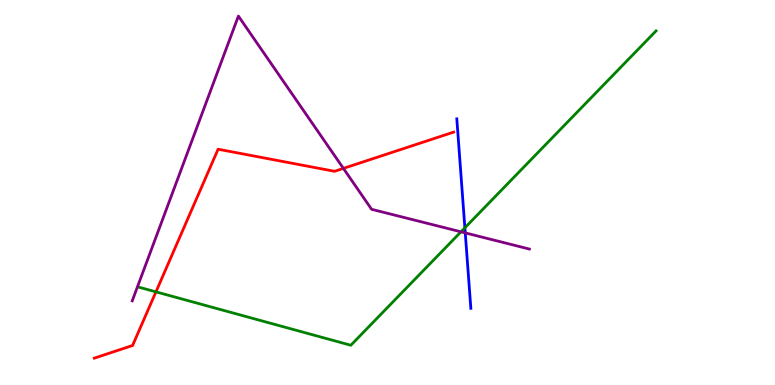[{'lines': ['blue', 'red'], 'intersections': []}, {'lines': ['green', 'red'], 'intersections': [{'x': 2.01, 'y': 2.42}]}, {'lines': ['purple', 'red'], 'intersections': [{'x': 4.43, 'y': 5.63}]}, {'lines': ['blue', 'green'], 'intersections': [{'x': 6.0, 'y': 4.08}]}, {'lines': ['blue', 'purple'], 'intersections': [{'x': 6.0, 'y': 3.95}]}, {'lines': ['green', 'purple'], 'intersections': [{'x': 5.95, 'y': 3.98}]}]